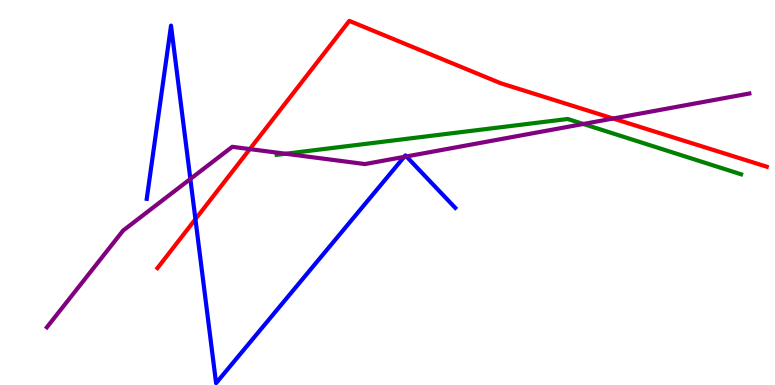[{'lines': ['blue', 'red'], 'intersections': [{'x': 2.52, 'y': 4.31}]}, {'lines': ['green', 'red'], 'intersections': []}, {'lines': ['purple', 'red'], 'intersections': [{'x': 3.22, 'y': 6.13}, {'x': 7.91, 'y': 6.92}]}, {'lines': ['blue', 'green'], 'intersections': []}, {'lines': ['blue', 'purple'], 'intersections': [{'x': 2.46, 'y': 5.35}, {'x': 5.22, 'y': 5.93}, {'x': 5.24, 'y': 5.94}]}, {'lines': ['green', 'purple'], 'intersections': [{'x': 3.68, 'y': 6.01}, {'x': 7.53, 'y': 6.78}]}]